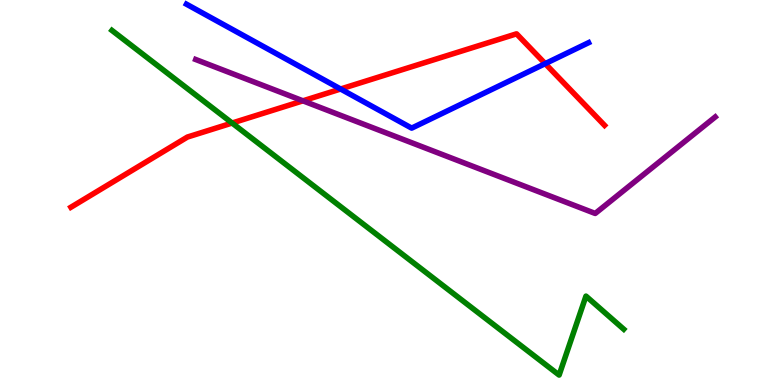[{'lines': ['blue', 'red'], 'intersections': [{'x': 4.39, 'y': 7.69}, {'x': 7.03, 'y': 8.35}]}, {'lines': ['green', 'red'], 'intersections': [{'x': 2.99, 'y': 6.8}]}, {'lines': ['purple', 'red'], 'intersections': [{'x': 3.91, 'y': 7.38}]}, {'lines': ['blue', 'green'], 'intersections': []}, {'lines': ['blue', 'purple'], 'intersections': []}, {'lines': ['green', 'purple'], 'intersections': []}]